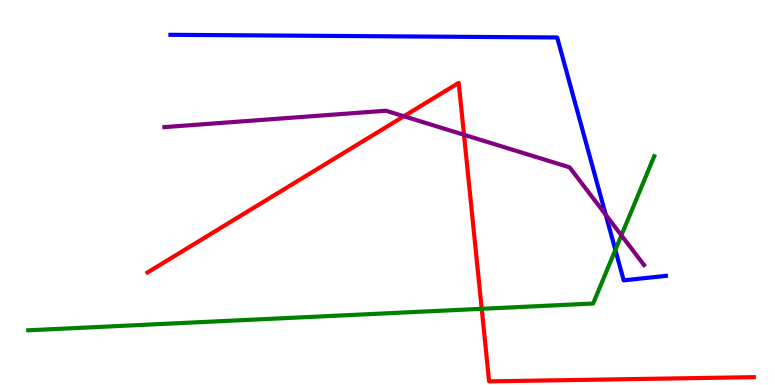[{'lines': ['blue', 'red'], 'intersections': []}, {'lines': ['green', 'red'], 'intersections': [{'x': 6.22, 'y': 1.98}]}, {'lines': ['purple', 'red'], 'intersections': [{'x': 5.21, 'y': 6.98}, {'x': 5.99, 'y': 6.5}]}, {'lines': ['blue', 'green'], 'intersections': [{'x': 7.94, 'y': 3.51}]}, {'lines': ['blue', 'purple'], 'intersections': [{'x': 7.82, 'y': 4.42}]}, {'lines': ['green', 'purple'], 'intersections': [{'x': 8.02, 'y': 3.89}]}]